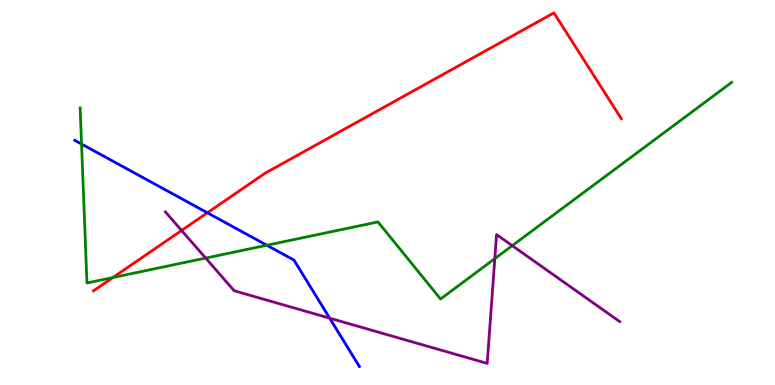[{'lines': ['blue', 'red'], 'intersections': [{'x': 2.68, 'y': 4.47}]}, {'lines': ['green', 'red'], 'intersections': [{'x': 1.46, 'y': 2.79}]}, {'lines': ['purple', 'red'], 'intersections': [{'x': 2.34, 'y': 4.01}]}, {'lines': ['blue', 'green'], 'intersections': [{'x': 1.05, 'y': 6.26}, {'x': 3.44, 'y': 3.63}]}, {'lines': ['blue', 'purple'], 'intersections': [{'x': 4.25, 'y': 1.74}]}, {'lines': ['green', 'purple'], 'intersections': [{'x': 2.65, 'y': 3.3}, {'x': 6.38, 'y': 3.28}, {'x': 6.61, 'y': 3.62}]}]